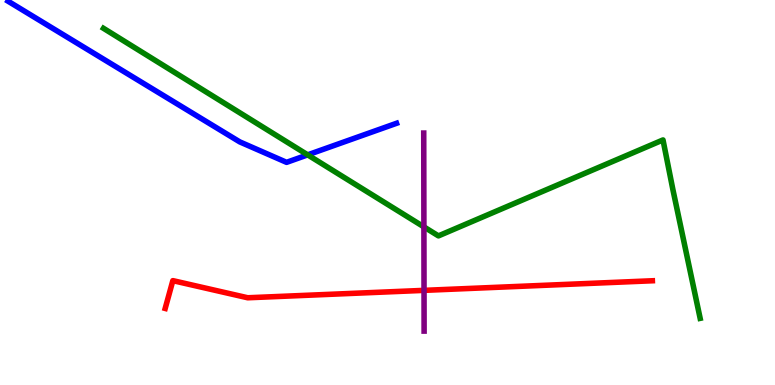[{'lines': ['blue', 'red'], 'intersections': []}, {'lines': ['green', 'red'], 'intersections': []}, {'lines': ['purple', 'red'], 'intersections': [{'x': 5.47, 'y': 2.46}]}, {'lines': ['blue', 'green'], 'intersections': [{'x': 3.97, 'y': 5.98}]}, {'lines': ['blue', 'purple'], 'intersections': []}, {'lines': ['green', 'purple'], 'intersections': [{'x': 5.47, 'y': 4.11}]}]